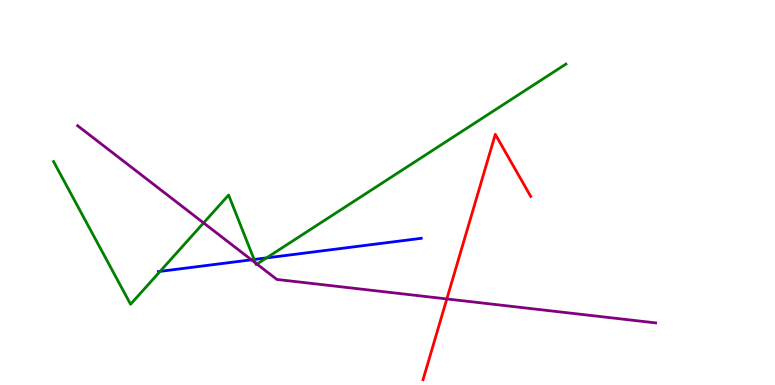[{'lines': ['blue', 'red'], 'intersections': []}, {'lines': ['green', 'red'], 'intersections': []}, {'lines': ['purple', 'red'], 'intersections': [{'x': 5.77, 'y': 2.24}]}, {'lines': ['blue', 'green'], 'intersections': [{'x': 2.07, 'y': 2.95}, {'x': 3.28, 'y': 3.26}, {'x': 3.44, 'y': 3.3}]}, {'lines': ['blue', 'purple'], 'intersections': [{'x': 3.24, 'y': 3.25}]}, {'lines': ['green', 'purple'], 'intersections': [{'x': 2.63, 'y': 4.21}, {'x': 3.3, 'y': 3.17}, {'x': 3.32, 'y': 3.14}]}]